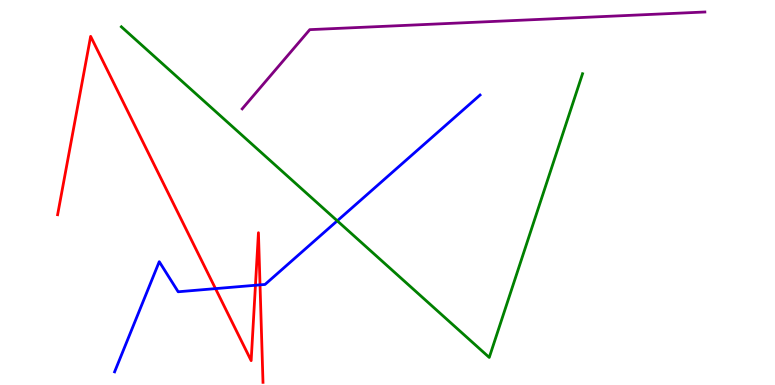[{'lines': ['blue', 'red'], 'intersections': [{'x': 2.78, 'y': 2.5}, {'x': 3.3, 'y': 2.59}, {'x': 3.36, 'y': 2.6}]}, {'lines': ['green', 'red'], 'intersections': []}, {'lines': ['purple', 'red'], 'intersections': []}, {'lines': ['blue', 'green'], 'intersections': [{'x': 4.35, 'y': 4.26}]}, {'lines': ['blue', 'purple'], 'intersections': []}, {'lines': ['green', 'purple'], 'intersections': []}]